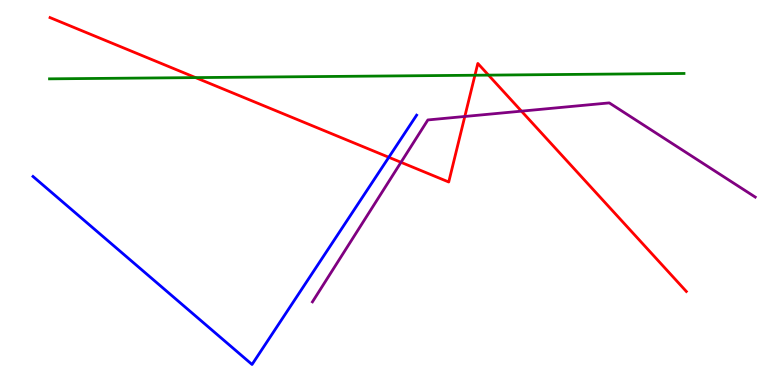[{'lines': ['blue', 'red'], 'intersections': [{'x': 5.02, 'y': 5.91}]}, {'lines': ['green', 'red'], 'intersections': [{'x': 2.52, 'y': 7.98}, {'x': 6.13, 'y': 8.05}, {'x': 6.3, 'y': 8.05}]}, {'lines': ['purple', 'red'], 'intersections': [{'x': 5.17, 'y': 5.78}, {'x': 6.0, 'y': 6.97}, {'x': 6.73, 'y': 7.11}]}, {'lines': ['blue', 'green'], 'intersections': []}, {'lines': ['blue', 'purple'], 'intersections': []}, {'lines': ['green', 'purple'], 'intersections': []}]